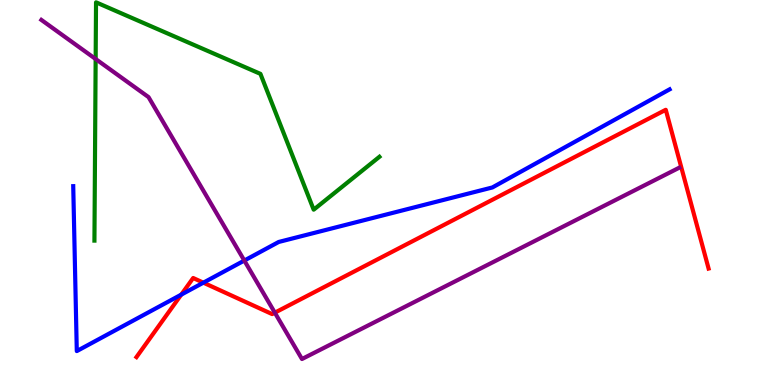[{'lines': ['blue', 'red'], 'intersections': [{'x': 2.34, 'y': 2.35}, {'x': 2.62, 'y': 2.66}]}, {'lines': ['green', 'red'], 'intersections': []}, {'lines': ['purple', 'red'], 'intersections': [{'x': 3.55, 'y': 1.88}]}, {'lines': ['blue', 'green'], 'intersections': []}, {'lines': ['blue', 'purple'], 'intersections': [{'x': 3.15, 'y': 3.23}]}, {'lines': ['green', 'purple'], 'intersections': [{'x': 1.23, 'y': 8.47}]}]